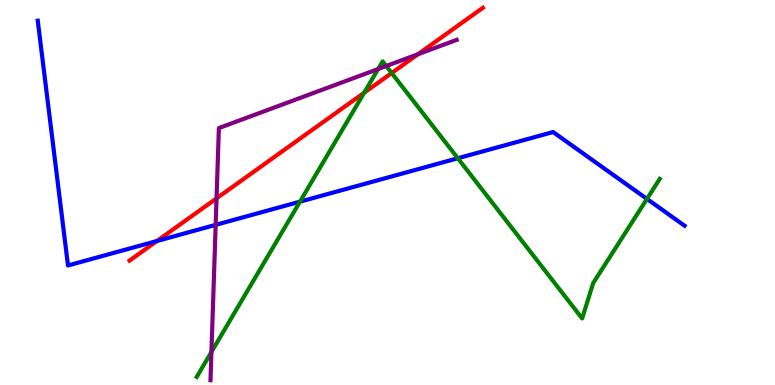[{'lines': ['blue', 'red'], 'intersections': [{'x': 2.02, 'y': 3.74}]}, {'lines': ['green', 'red'], 'intersections': [{'x': 4.7, 'y': 7.59}, {'x': 5.05, 'y': 8.1}]}, {'lines': ['purple', 'red'], 'intersections': [{'x': 2.79, 'y': 4.85}, {'x': 5.39, 'y': 8.59}]}, {'lines': ['blue', 'green'], 'intersections': [{'x': 3.87, 'y': 4.76}, {'x': 5.91, 'y': 5.89}, {'x': 8.35, 'y': 4.83}]}, {'lines': ['blue', 'purple'], 'intersections': [{'x': 2.78, 'y': 4.16}]}, {'lines': ['green', 'purple'], 'intersections': [{'x': 2.73, 'y': 0.859}, {'x': 4.88, 'y': 8.21}, {'x': 4.98, 'y': 8.29}]}]